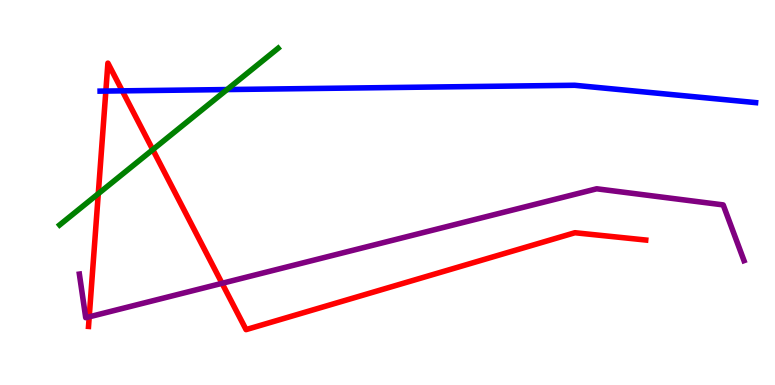[{'lines': ['blue', 'red'], 'intersections': [{'x': 1.37, 'y': 7.64}, {'x': 1.58, 'y': 7.64}]}, {'lines': ['green', 'red'], 'intersections': [{'x': 1.27, 'y': 4.97}, {'x': 1.97, 'y': 6.11}]}, {'lines': ['purple', 'red'], 'intersections': [{'x': 1.15, 'y': 1.77}, {'x': 2.87, 'y': 2.64}]}, {'lines': ['blue', 'green'], 'intersections': [{'x': 2.93, 'y': 7.67}]}, {'lines': ['blue', 'purple'], 'intersections': []}, {'lines': ['green', 'purple'], 'intersections': []}]